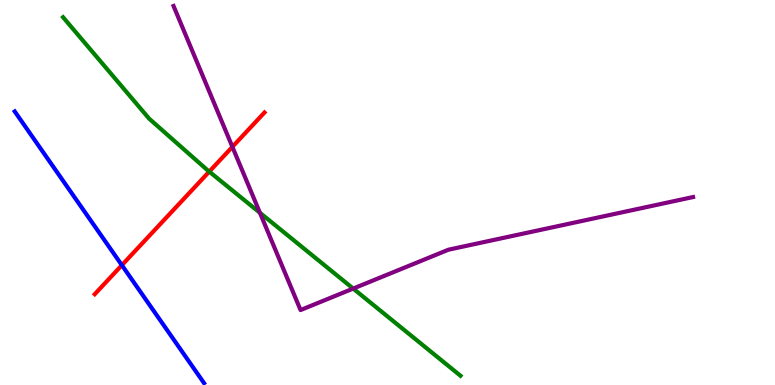[{'lines': ['blue', 'red'], 'intersections': [{'x': 1.57, 'y': 3.11}]}, {'lines': ['green', 'red'], 'intersections': [{'x': 2.7, 'y': 5.54}]}, {'lines': ['purple', 'red'], 'intersections': [{'x': 3.0, 'y': 6.19}]}, {'lines': ['blue', 'green'], 'intersections': []}, {'lines': ['blue', 'purple'], 'intersections': []}, {'lines': ['green', 'purple'], 'intersections': [{'x': 3.35, 'y': 4.47}, {'x': 4.56, 'y': 2.5}]}]